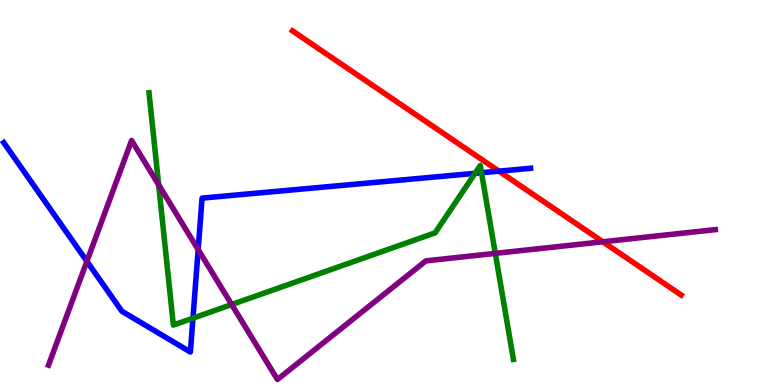[{'lines': ['blue', 'red'], 'intersections': [{'x': 6.44, 'y': 5.55}]}, {'lines': ['green', 'red'], 'intersections': []}, {'lines': ['purple', 'red'], 'intersections': [{'x': 7.78, 'y': 3.72}]}, {'lines': ['blue', 'green'], 'intersections': [{'x': 2.49, 'y': 1.74}, {'x': 6.13, 'y': 5.5}, {'x': 6.21, 'y': 5.51}]}, {'lines': ['blue', 'purple'], 'intersections': [{'x': 1.12, 'y': 3.21}, {'x': 2.56, 'y': 3.52}]}, {'lines': ['green', 'purple'], 'intersections': [{'x': 2.05, 'y': 5.2}, {'x': 2.99, 'y': 2.09}, {'x': 6.39, 'y': 3.42}]}]